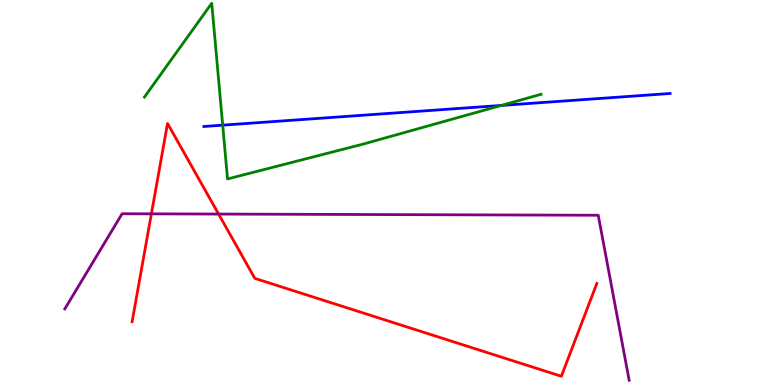[{'lines': ['blue', 'red'], 'intersections': []}, {'lines': ['green', 'red'], 'intersections': []}, {'lines': ['purple', 'red'], 'intersections': [{'x': 1.95, 'y': 4.45}, {'x': 2.82, 'y': 4.44}]}, {'lines': ['blue', 'green'], 'intersections': [{'x': 2.87, 'y': 6.75}, {'x': 6.47, 'y': 7.26}]}, {'lines': ['blue', 'purple'], 'intersections': []}, {'lines': ['green', 'purple'], 'intersections': []}]